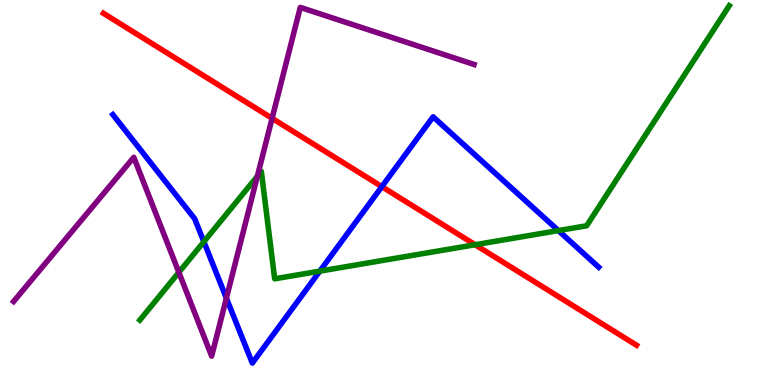[{'lines': ['blue', 'red'], 'intersections': [{'x': 4.93, 'y': 5.15}]}, {'lines': ['green', 'red'], 'intersections': [{'x': 6.13, 'y': 3.64}]}, {'lines': ['purple', 'red'], 'intersections': [{'x': 3.51, 'y': 6.93}]}, {'lines': ['blue', 'green'], 'intersections': [{'x': 2.63, 'y': 3.72}, {'x': 4.13, 'y': 2.96}, {'x': 7.2, 'y': 4.01}]}, {'lines': ['blue', 'purple'], 'intersections': [{'x': 2.92, 'y': 2.26}]}, {'lines': ['green', 'purple'], 'intersections': [{'x': 2.31, 'y': 2.93}, {'x': 3.32, 'y': 5.42}]}]